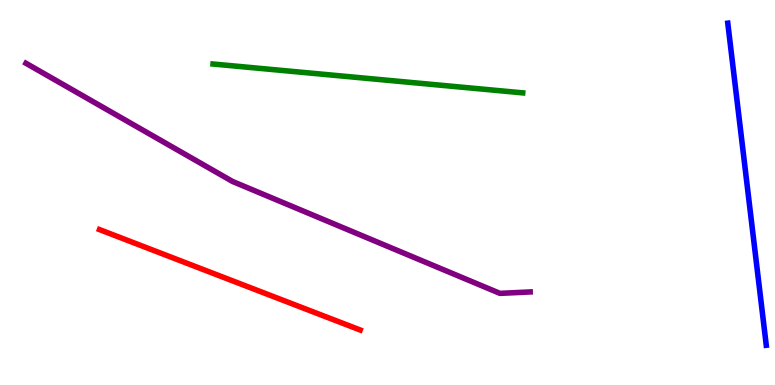[{'lines': ['blue', 'red'], 'intersections': []}, {'lines': ['green', 'red'], 'intersections': []}, {'lines': ['purple', 'red'], 'intersections': []}, {'lines': ['blue', 'green'], 'intersections': []}, {'lines': ['blue', 'purple'], 'intersections': []}, {'lines': ['green', 'purple'], 'intersections': []}]